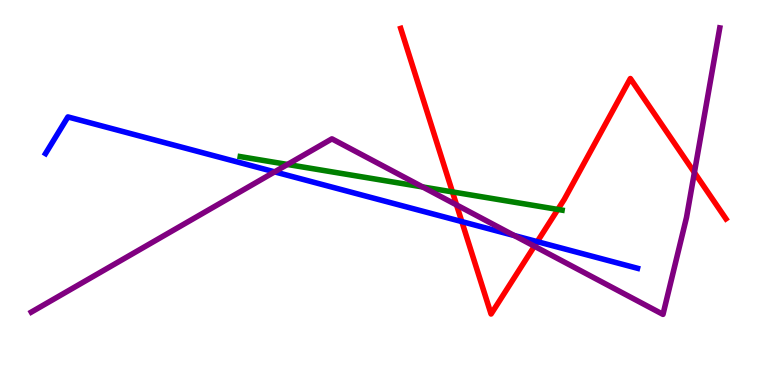[{'lines': ['blue', 'red'], 'intersections': [{'x': 5.96, 'y': 4.24}, {'x': 6.93, 'y': 3.72}]}, {'lines': ['green', 'red'], 'intersections': [{'x': 5.84, 'y': 5.02}, {'x': 7.2, 'y': 4.56}]}, {'lines': ['purple', 'red'], 'intersections': [{'x': 5.89, 'y': 4.68}, {'x': 6.9, 'y': 3.61}, {'x': 8.96, 'y': 5.52}]}, {'lines': ['blue', 'green'], 'intersections': []}, {'lines': ['blue', 'purple'], 'intersections': [{'x': 3.54, 'y': 5.54}, {'x': 6.64, 'y': 3.88}]}, {'lines': ['green', 'purple'], 'intersections': [{'x': 3.71, 'y': 5.73}, {'x': 5.45, 'y': 5.14}]}]